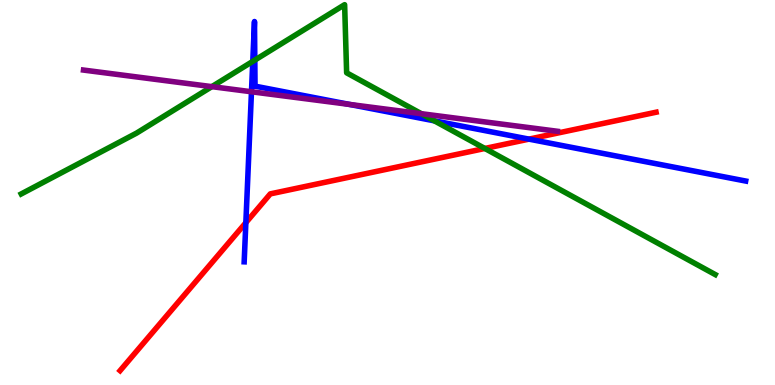[{'lines': ['blue', 'red'], 'intersections': [{'x': 3.17, 'y': 4.22}, {'x': 6.83, 'y': 6.39}]}, {'lines': ['green', 'red'], 'intersections': [{'x': 6.26, 'y': 6.14}]}, {'lines': ['purple', 'red'], 'intersections': []}, {'lines': ['blue', 'green'], 'intersections': [{'x': 3.26, 'y': 8.41}, {'x': 3.29, 'y': 8.44}, {'x': 5.6, 'y': 6.86}]}, {'lines': ['blue', 'purple'], 'intersections': [{'x': 3.24, 'y': 7.62}, {'x': 4.51, 'y': 7.29}]}, {'lines': ['green', 'purple'], 'intersections': [{'x': 2.73, 'y': 7.75}, {'x': 5.44, 'y': 7.05}]}]